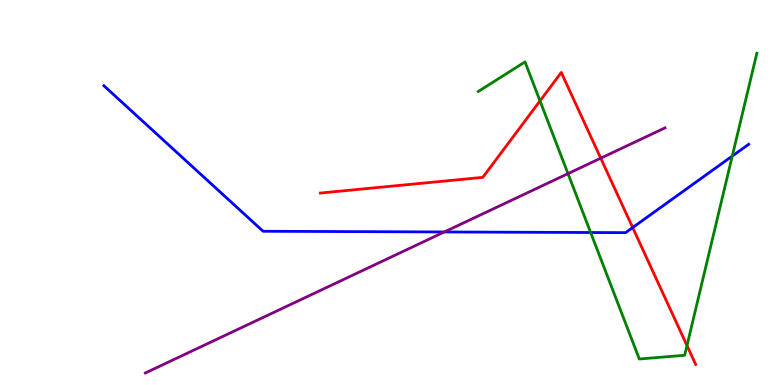[{'lines': ['blue', 'red'], 'intersections': [{'x': 8.16, 'y': 4.09}]}, {'lines': ['green', 'red'], 'intersections': [{'x': 6.97, 'y': 7.38}, {'x': 8.86, 'y': 1.02}]}, {'lines': ['purple', 'red'], 'intersections': [{'x': 7.75, 'y': 5.89}]}, {'lines': ['blue', 'green'], 'intersections': [{'x': 7.62, 'y': 3.96}, {'x': 9.45, 'y': 5.95}]}, {'lines': ['blue', 'purple'], 'intersections': [{'x': 5.73, 'y': 3.98}]}, {'lines': ['green', 'purple'], 'intersections': [{'x': 7.33, 'y': 5.49}]}]